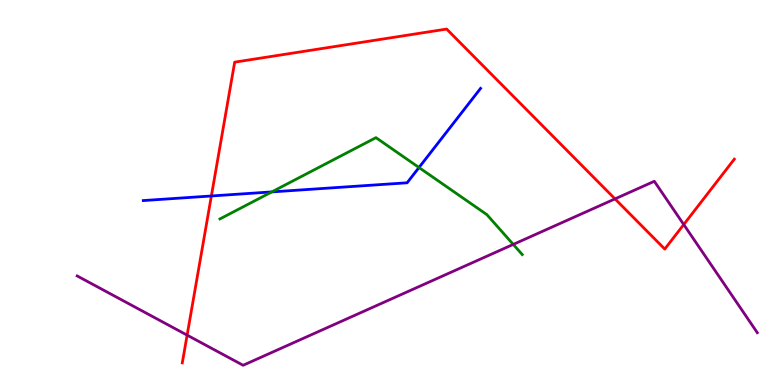[{'lines': ['blue', 'red'], 'intersections': [{'x': 2.73, 'y': 4.91}]}, {'lines': ['green', 'red'], 'intersections': []}, {'lines': ['purple', 'red'], 'intersections': [{'x': 2.41, 'y': 1.3}, {'x': 7.94, 'y': 4.83}, {'x': 8.82, 'y': 4.17}]}, {'lines': ['blue', 'green'], 'intersections': [{'x': 3.51, 'y': 5.02}, {'x': 5.41, 'y': 5.65}]}, {'lines': ['blue', 'purple'], 'intersections': []}, {'lines': ['green', 'purple'], 'intersections': [{'x': 6.62, 'y': 3.65}]}]